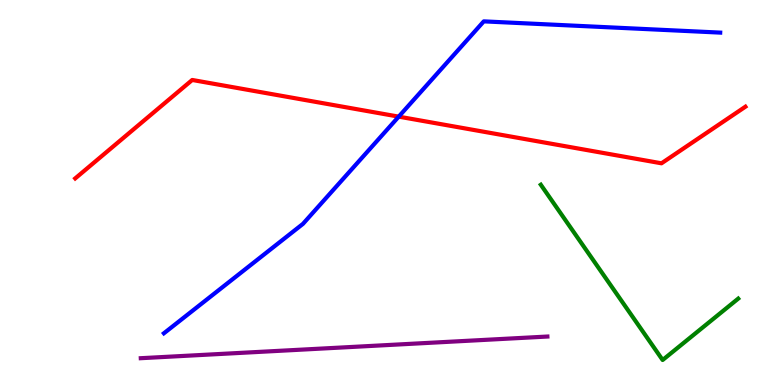[{'lines': ['blue', 'red'], 'intersections': [{'x': 5.14, 'y': 6.97}]}, {'lines': ['green', 'red'], 'intersections': []}, {'lines': ['purple', 'red'], 'intersections': []}, {'lines': ['blue', 'green'], 'intersections': []}, {'lines': ['blue', 'purple'], 'intersections': []}, {'lines': ['green', 'purple'], 'intersections': []}]